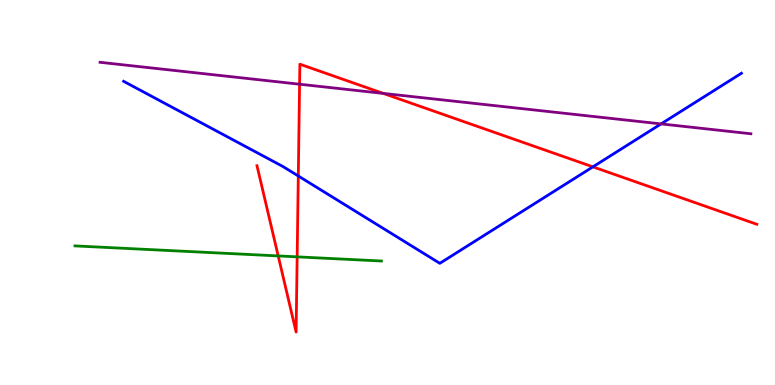[{'lines': ['blue', 'red'], 'intersections': [{'x': 3.85, 'y': 5.43}, {'x': 7.65, 'y': 5.67}]}, {'lines': ['green', 'red'], 'intersections': [{'x': 3.59, 'y': 3.35}, {'x': 3.83, 'y': 3.33}]}, {'lines': ['purple', 'red'], 'intersections': [{'x': 3.87, 'y': 7.81}, {'x': 4.94, 'y': 7.57}]}, {'lines': ['blue', 'green'], 'intersections': []}, {'lines': ['blue', 'purple'], 'intersections': [{'x': 8.53, 'y': 6.78}]}, {'lines': ['green', 'purple'], 'intersections': []}]